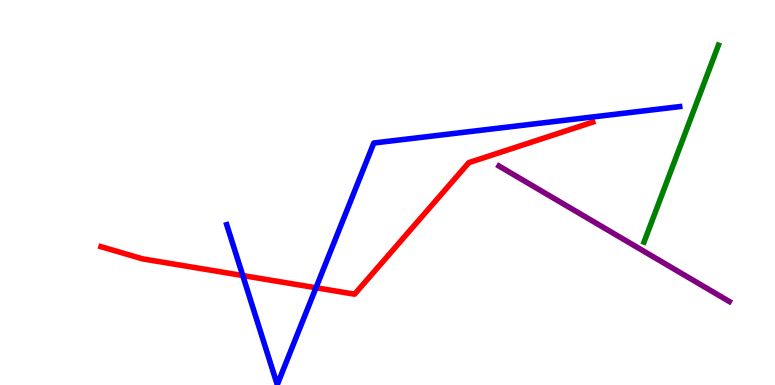[{'lines': ['blue', 'red'], 'intersections': [{'x': 3.13, 'y': 2.84}, {'x': 4.08, 'y': 2.53}]}, {'lines': ['green', 'red'], 'intersections': []}, {'lines': ['purple', 'red'], 'intersections': []}, {'lines': ['blue', 'green'], 'intersections': []}, {'lines': ['blue', 'purple'], 'intersections': []}, {'lines': ['green', 'purple'], 'intersections': []}]